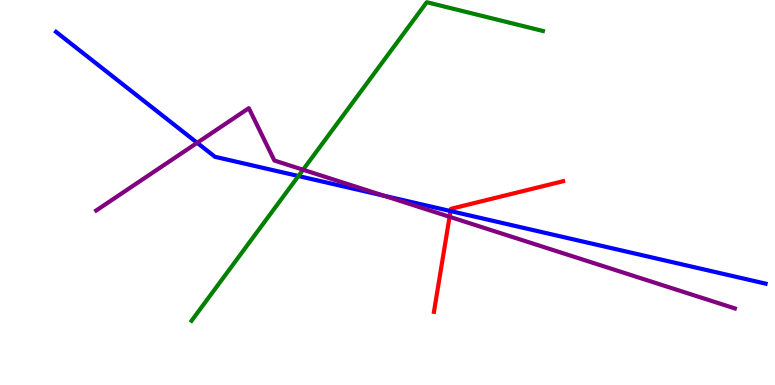[{'lines': ['blue', 'red'], 'intersections': [{'x': 5.81, 'y': 4.52}]}, {'lines': ['green', 'red'], 'intersections': []}, {'lines': ['purple', 'red'], 'intersections': [{'x': 5.8, 'y': 4.37}]}, {'lines': ['blue', 'green'], 'intersections': [{'x': 3.85, 'y': 5.43}]}, {'lines': ['blue', 'purple'], 'intersections': [{'x': 2.54, 'y': 6.29}, {'x': 4.96, 'y': 4.92}]}, {'lines': ['green', 'purple'], 'intersections': [{'x': 3.91, 'y': 5.59}]}]